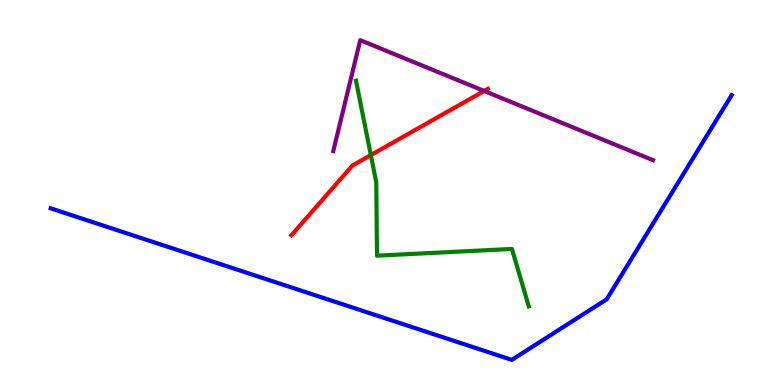[{'lines': ['blue', 'red'], 'intersections': []}, {'lines': ['green', 'red'], 'intersections': [{'x': 4.78, 'y': 5.97}]}, {'lines': ['purple', 'red'], 'intersections': [{'x': 6.25, 'y': 7.64}]}, {'lines': ['blue', 'green'], 'intersections': []}, {'lines': ['blue', 'purple'], 'intersections': []}, {'lines': ['green', 'purple'], 'intersections': []}]